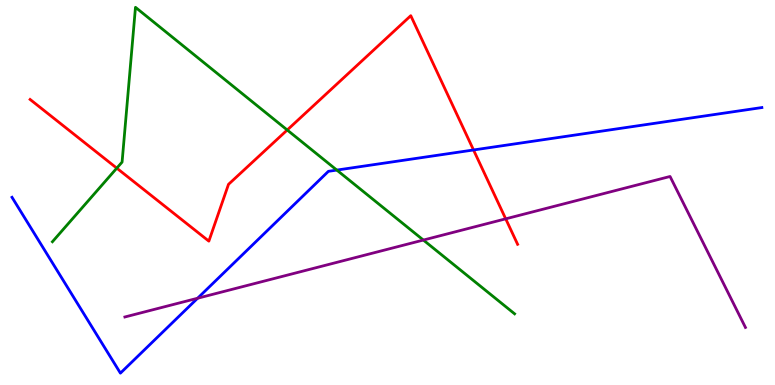[{'lines': ['blue', 'red'], 'intersections': [{'x': 6.11, 'y': 6.1}]}, {'lines': ['green', 'red'], 'intersections': [{'x': 1.51, 'y': 5.63}, {'x': 3.71, 'y': 6.62}]}, {'lines': ['purple', 'red'], 'intersections': [{'x': 6.53, 'y': 4.32}]}, {'lines': ['blue', 'green'], 'intersections': [{'x': 4.35, 'y': 5.58}]}, {'lines': ['blue', 'purple'], 'intersections': [{'x': 2.55, 'y': 2.25}]}, {'lines': ['green', 'purple'], 'intersections': [{'x': 5.46, 'y': 3.76}]}]